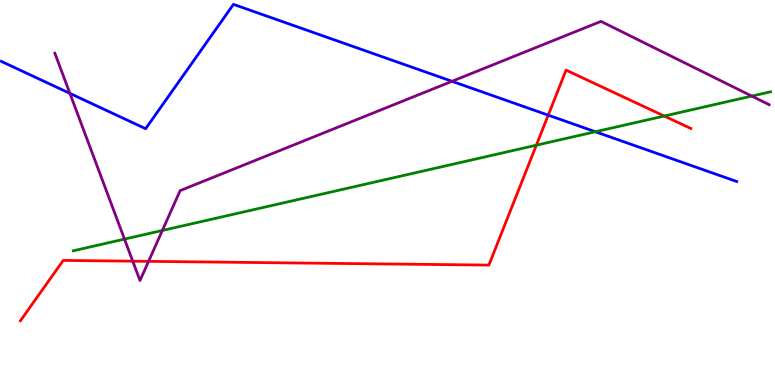[{'lines': ['blue', 'red'], 'intersections': [{'x': 7.07, 'y': 7.01}]}, {'lines': ['green', 'red'], 'intersections': [{'x': 6.92, 'y': 6.23}, {'x': 8.57, 'y': 6.99}]}, {'lines': ['purple', 'red'], 'intersections': [{'x': 1.71, 'y': 3.22}, {'x': 1.92, 'y': 3.21}]}, {'lines': ['blue', 'green'], 'intersections': [{'x': 7.68, 'y': 6.58}]}, {'lines': ['blue', 'purple'], 'intersections': [{'x': 0.902, 'y': 7.57}, {'x': 5.83, 'y': 7.89}]}, {'lines': ['green', 'purple'], 'intersections': [{'x': 1.61, 'y': 3.79}, {'x': 2.09, 'y': 4.01}, {'x': 9.7, 'y': 7.5}]}]